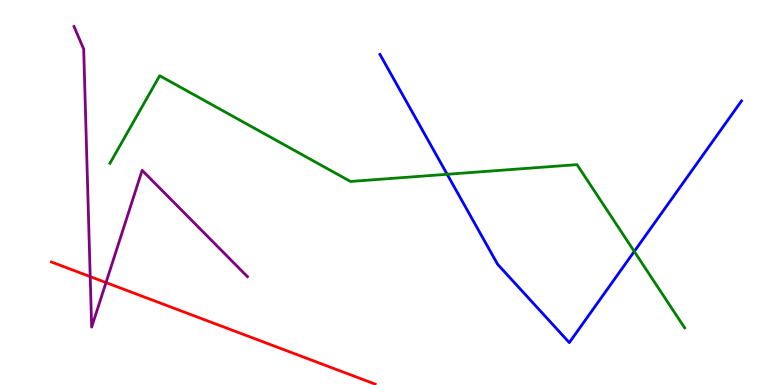[{'lines': ['blue', 'red'], 'intersections': []}, {'lines': ['green', 'red'], 'intersections': []}, {'lines': ['purple', 'red'], 'intersections': [{'x': 1.16, 'y': 2.82}, {'x': 1.37, 'y': 2.66}]}, {'lines': ['blue', 'green'], 'intersections': [{'x': 5.77, 'y': 5.47}, {'x': 8.18, 'y': 3.47}]}, {'lines': ['blue', 'purple'], 'intersections': []}, {'lines': ['green', 'purple'], 'intersections': []}]